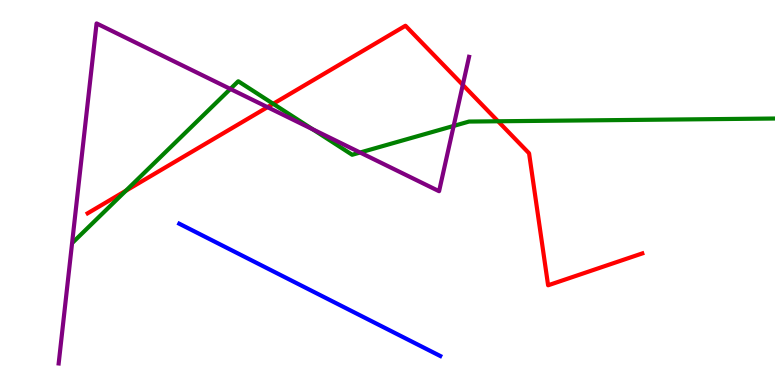[{'lines': ['blue', 'red'], 'intersections': []}, {'lines': ['green', 'red'], 'intersections': [{'x': 1.62, 'y': 5.05}, {'x': 3.52, 'y': 7.3}, {'x': 6.43, 'y': 6.85}]}, {'lines': ['purple', 'red'], 'intersections': [{'x': 3.45, 'y': 7.22}, {'x': 5.97, 'y': 7.79}]}, {'lines': ['blue', 'green'], 'intersections': []}, {'lines': ['blue', 'purple'], 'intersections': []}, {'lines': ['green', 'purple'], 'intersections': [{'x': 2.97, 'y': 7.69}, {'x': 4.03, 'y': 6.64}, {'x': 4.65, 'y': 6.04}, {'x': 5.85, 'y': 6.73}]}]